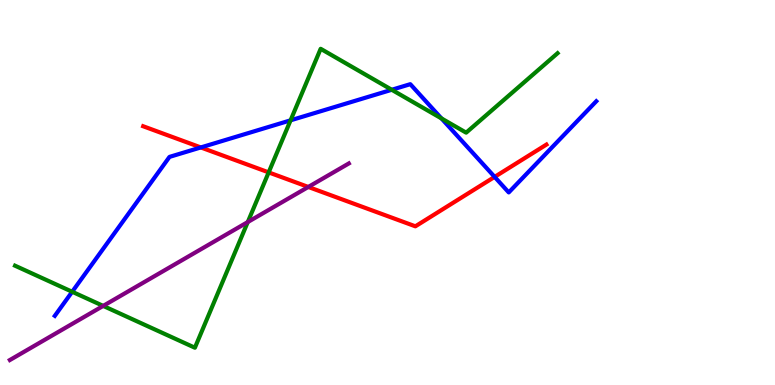[{'lines': ['blue', 'red'], 'intersections': [{'x': 2.59, 'y': 6.17}, {'x': 6.38, 'y': 5.41}]}, {'lines': ['green', 'red'], 'intersections': [{'x': 3.47, 'y': 5.52}]}, {'lines': ['purple', 'red'], 'intersections': [{'x': 3.98, 'y': 5.14}]}, {'lines': ['blue', 'green'], 'intersections': [{'x': 0.931, 'y': 2.42}, {'x': 3.75, 'y': 6.87}, {'x': 5.05, 'y': 7.67}, {'x': 5.7, 'y': 6.92}]}, {'lines': ['blue', 'purple'], 'intersections': []}, {'lines': ['green', 'purple'], 'intersections': [{'x': 1.33, 'y': 2.05}, {'x': 3.2, 'y': 4.23}]}]